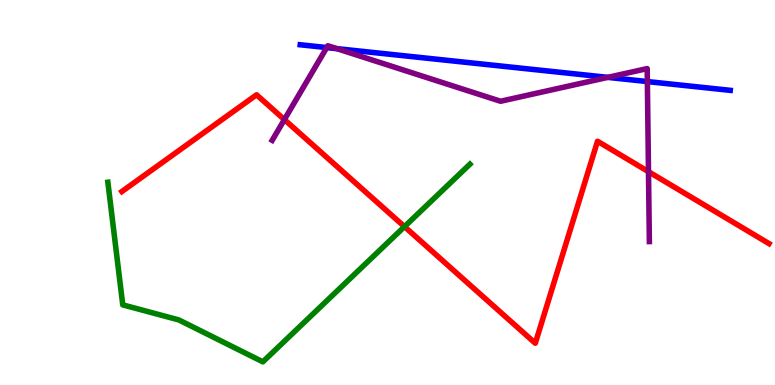[{'lines': ['blue', 'red'], 'intersections': []}, {'lines': ['green', 'red'], 'intersections': [{'x': 5.22, 'y': 4.11}]}, {'lines': ['purple', 'red'], 'intersections': [{'x': 3.67, 'y': 6.89}, {'x': 8.37, 'y': 5.54}]}, {'lines': ['blue', 'green'], 'intersections': []}, {'lines': ['blue', 'purple'], 'intersections': [{'x': 4.22, 'y': 8.76}, {'x': 4.35, 'y': 8.74}, {'x': 7.84, 'y': 7.99}, {'x': 8.35, 'y': 7.88}]}, {'lines': ['green', 'purple'], 'intersections': []}]